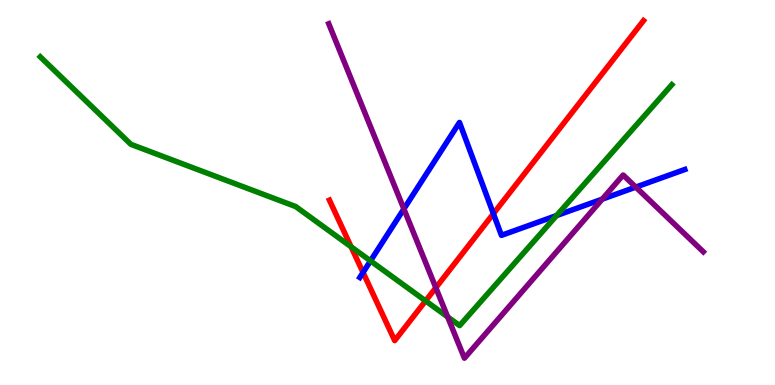[{'lines': ['blue', 'red'], 'intersections': [{'x': 4.68, 'y': 2.92}, {'x': 6.37, 'y': 4.45}]}, {'lines': ['green', 'red'], 'intersections': [{'x': 4.53, 'y': 3.59}, {'x': 5.49, 'y': 2.19}]}, {'lines': ['purple', 'red'], 'intersections': [{'x': 5.62, 'y': 2.53}]}, {'lines': ['blue', 'green'], 'intersections': [{'x': 4.78, 'y': 3.22}, {'x': 7.18, 'y': 4.4}]}, {'lines': ['blue', 'purple'], 'intersections': [{'x': 5.21, 'y': 4.57}, {'x': 7.77, 'y': 4.83}, {'x': 8.2, 'y': 5.14}]}, {'lines': ['green', 'purple'], 'intersections': [{'x': 5.78, 'y': 1.77}]}]